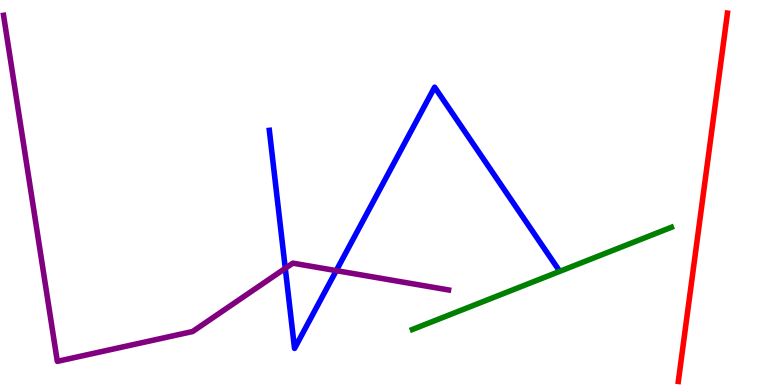[{'lines': ['blue', 'red'], 'intersections': []}, {'lines': ['green', 'red'], 'intersections': []}, {'lines': ['purple', 'red'], 'intersections': []}, {'lines': ['blue', 'green'], 'intersections': []}, {'lines': ['blue', 'purple'], 'intersections': [{'x': 3.68, 'y': 3.03}, {'x': 4.34, 'y': 2.97}]}, {'lines': ['green', 'purple'], 'intersections': []}]